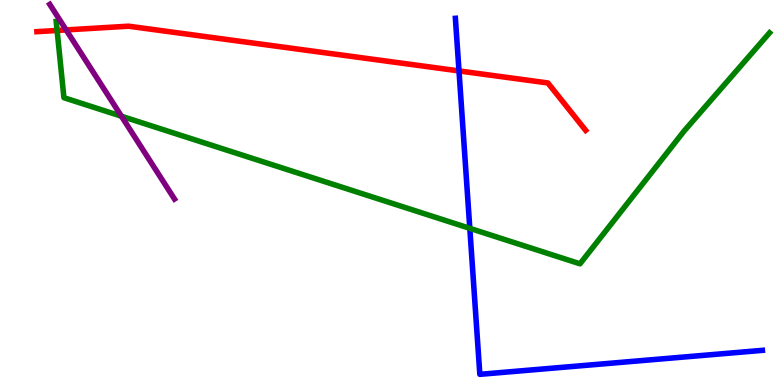[{'lines': ['blue', 'red'], 'intersections': [{'x': 5.92, 'y': 8.16}]}, {'lines': ['green', 'red'], 'intersections': [{'x': 0.737, 'y': 9.21}]}, {'lines': ['purple', 'red'], 'intersections': [{'x': 0.853, 'y': 9.22}]}, {'lines': ['blue', 'green'], 'intersections': [{'x': 6.06, 'y': 4.07}]}, {'lines': ['blue', 'purple'], 'intersections': []}, {'lines': ['green', 'purple'], 'intersections': [{'x': 1.57, 'y': 6.98}]}]